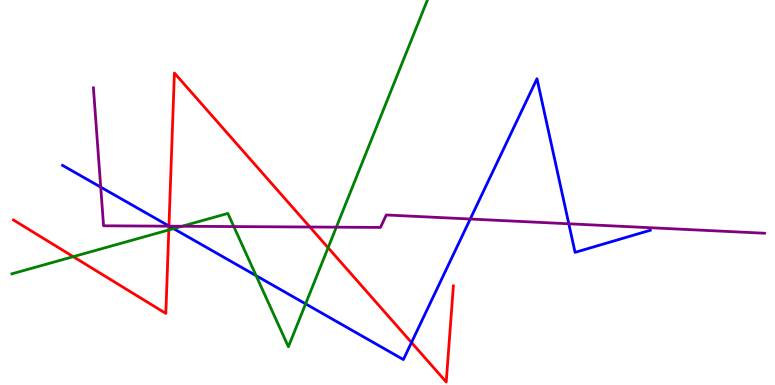[{'lines': ['blue', 'red'], 'intersections': [{'x': 2.18, 'y': 4.13}, {'x': 5.31, 'y': 1.1}]}, {'lines': ['green', 'red'], 'intersections': [{'x': 0.945, 'y': 3.33}, {'x': 2.18, 'y': 4.03}, {'x': 4.23, 'y': 3.57}]}, {'lines': ['purple', 'red'], 'intersections': [{'x': 2.18, 'y': 4.13}, {'x': 4.0, 'y': 4.1}]}, {'lines': ['blue', 'green'], 'intersections': [{'x': 2.24, 'y': 4.06}, {'x': 3.3, 'y': 2.84}, {'x': 3.94, 'y': 2.11}]}, {'lines': ['blue', 'purple'], 'intersections': [{'x': 1.3, 'y': 5.14}, {'x': 2.18, 'y': 4.13}, {'x': 6.07, 'y': 4.31}, {'x': 7.34, 'y': 4.19}]}, {'lines': ['green', 'purple'], 'intersections': [{'x': 2.35, 'y': 4.12}, {'x': 3.02, 'y': 4.12}, {'x': 4.34, 'y': 4.1}]}]